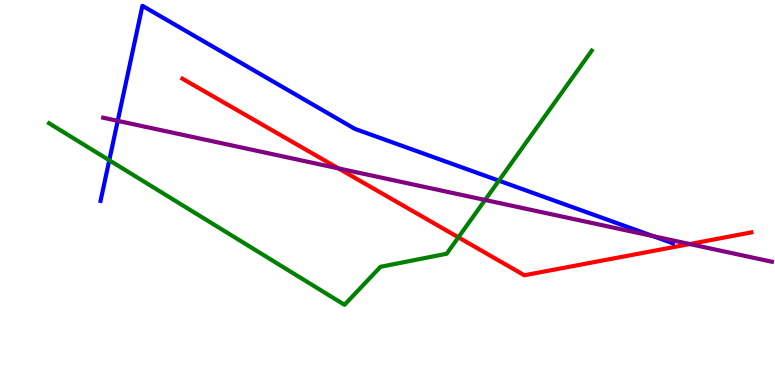[{'lines': ['blue', 'red'], 'intersections': []}, {'lines': ['green', 'red'], 'intersections': [{'x': 5.91, 'y': 3.84}]}, {'lines': ['purple', 'red'], 'intersections': [{'x': 4.37, 'y': 5.63}, {'x': 8.9, 'y': 3.66}]}, {'lines': ['blue', 'green'], 'intersections': [{'x': 1.41, 'y': 5.84}, {'x': 6.44, 'y': 5.31}]}, {'lines': ['blue', 'purple'], 'intersections': [{'x': 1.52, 'y': 6.86}, {'x': 8.43, 'y': 3.87}]}, {'lines': ['green', 'purple'], 'intersections': [{'x': 6.26, 'y': 4.81}]}]